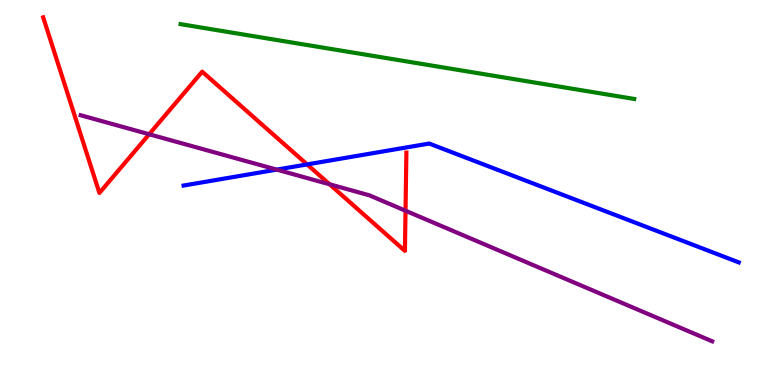[{'lines': ['blue', 'red'], 'intersections': [{'x': 3.96, 'y': 5.73}]}, {'lines': ['green', 'red'], 'intersections': []}, {'lines': ['purple', 'red'], 'intersections': [{'x': 1.92, 'y': 6.51}, {'x': 4.25, 'y': 5.21}, {'x': 5.23, 'y': 4.53}]}, {'lines': ['blue', 'green'], 'intersections': []}, {'lines': ['blue', 'purple'], 'intersections': [{'x': 3.57, 'y': 5.59}]}, {'lines': ['green', 'purple'], 'intersections': []}]